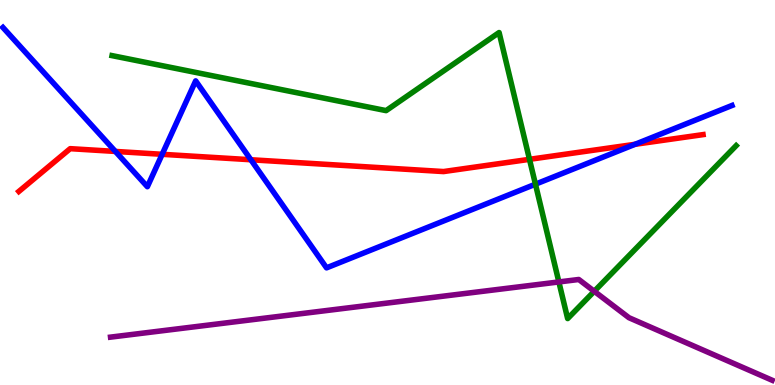[{'lines': ['blue', 'red'], 'intersections': [{'x': 1.49, 'y': 6.07}, {'x': 2.09, 'y': 5.99}, {'x': 3.24, 'y': 5.85}, {'x': 8.19, 'y': 6.25}]}, {'lines': ['green', 'red'], 'intersections': [{'x': 6.83, 'y': 5.86}]}, {'lines': ['purple', 'red'], 'intersections': []}, {'lines': ['blue', 'green'], 'intersections': [{'x': 6.91, 'y': 5.22}]}, {'lines': ['blue', 'purple'], 'intersections': []}, {'lines': ['green', 'purple'], 'intersections': [{'x': 7.21, 'y': 2.68}, {'x': 7.67, 'y': 2.43}]}]